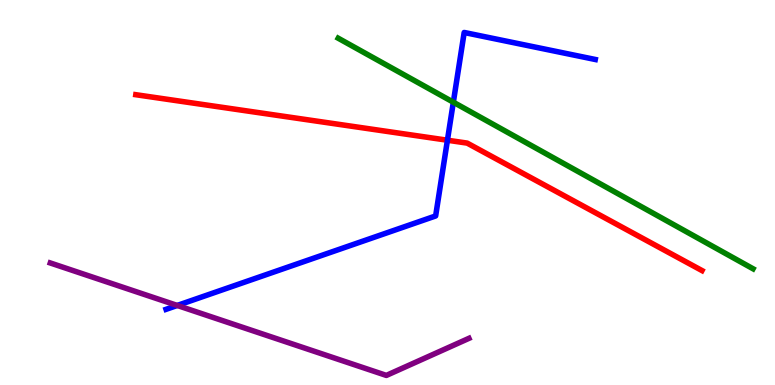[{'lines': ['blue', 'red'], 'intersections': [{'x': 5.77, 'y': 6.36}]}, {'lines': ['green', 'red'], 'intersections': []}, {'lines': ['purple', 'red'], 'intersections': []}, {'lines': ['blue', 'green'], 'intersections': [{'x': 5.85, 'y': 7.35}]}, {'lines': ['blue', 'purple'], 'intersections': [{'x': 2.29, 'y': 2.07}]}, {'lines': ['green', 'purple'], 'intersections': []}]